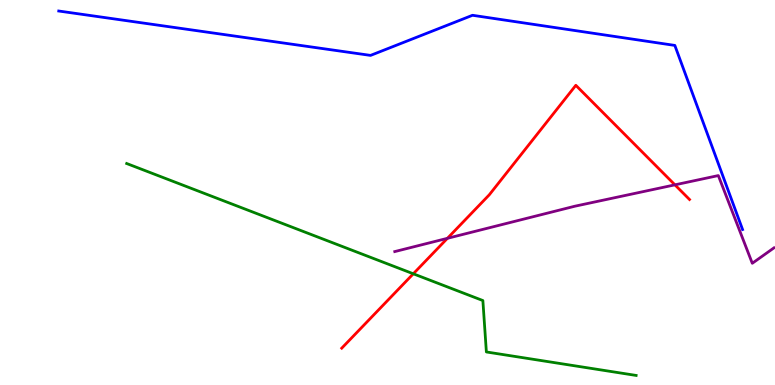[{'lines': ['blue', 'red'], 'intersections': []}, {'lines': ['green', 'red'], 'intersections': [{'x': 5.33, 'y': 2.89}]}, {'lines': ['purple', 'red'], 'intersections': [{'x': 5.77, 'y': 3.81}, {'x': 8.71, 'y': 5.2}]}, {'lines': ['blue', 'green'], 'intersections': []}, {'lines': ['blue', 'purple'], 'intersections': []}, {'lines': ['green', 'purple'], 'intersections': []}]